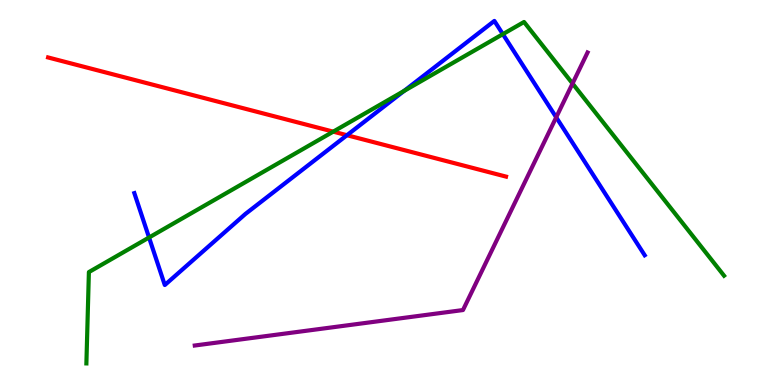[{'lines': ['blue', 'red'], 'intersections': [{'x': 4.48, 'y': 6.49}]}, {'lines': ['green', 'red'], 'intersections': [{'x': 4.3, 'y': 6.58}]}, {'lines': ['purple', 'red'], 'intersections': []}, {'lines': ['blue', 'green'], 'intersections': [{'x': 1.92, 'y': 3.83}, {'x': 5.21, 'y': 7.64}, {'x': 6.49, 'y': 9.11}]}, {'lines': ['blue', 'purple'], 'intersections': [{'x': 7.18, 'y': 6.95}]}, {'lines': ['green', 'purple'], 'intersections': [{'x': 7.39, 'y': 7.83}]}]